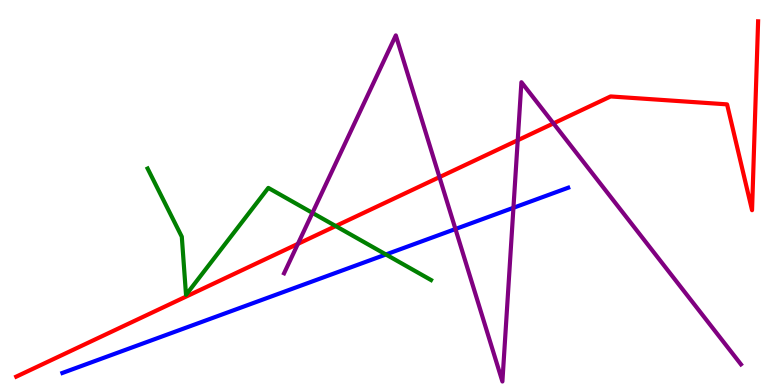[{'lines': ['blue', 'red'], 'intersections': []}, {'lines': ['green', 'red'], 'intersections': [{'x': 4.33, 'y': 4.13}]}, {'lines': ['purple', 'red'], 'intersections': [{'x': 3.84, 'y': 3.67}, {'x': 5.67, 'y': 5.4}, {'x': 6.68, 'y': 6.36}, {'x': 7.14, 'y': 6.79}]}, {'lines': ['blue', 'green'], 'intersections': [{'x': 4.98, 'y': 3.39}]}, {'lines': ['blue', 'purple'], 'intersections': [{'x': 5.88, 'y': 4.05}, {'x': 6.62, 'y': 4.6}]}, {'lines': ['green', 'purple'], 'intersections': [{'x': 4.03, 'y': 4.47}]}]